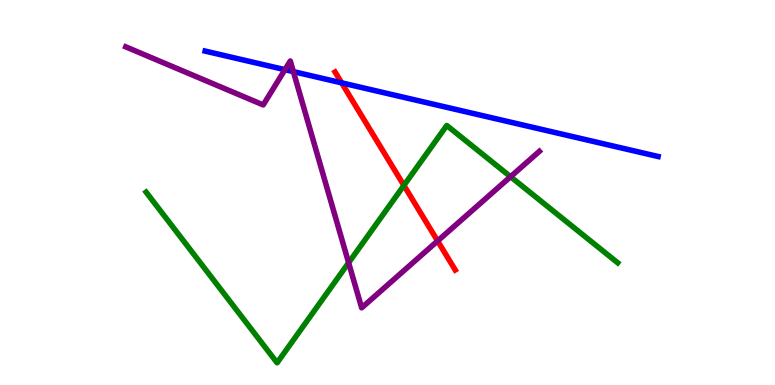[{'lines': ['blue', 'red'], 'intersections': [{'x': 4.41, 'y': 7.85}]}, {'lines': ['green', 'red'], 'intersections': [{'x': 5.21, 'y': 5.18}]}, {'lines': ['purple', 'red'], 'intersections': [{'x': 5.65, 'y': 3.74}]}, {'lines': ['blue', 'green'], 'intersections': []}, {'lines': ['blue', 'purple'], 'intersections': [{'x': 3.68, 'y': 8.19}, {'x': 3.79, 'y': 8.14}]}, {'lines': ['green', 'purple'], 'intersections': [{'x': 4.5, 'y': 3.18}, {'x': 6.59, 'y': 5.41}]}]